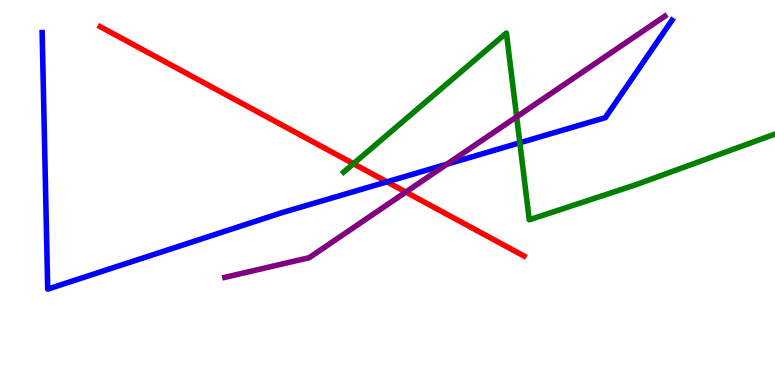[{'lines': ['blue', 'red'], 'intersections': [{'x': 4.99, 'y': 5.28}]}, {'lines': ['green', 'red'], 'intersections': [{'x': 4.56, 'y': 5.75}]}, {'lines': ['purple', 'red'], 'intersections': [{'x': 5.24, 'y': 5.01}]}, {'lines': ['blue', 'green'], 'intersections': [{'x': 6.71, 'y': 6.29}]}, {'lines': ['blue', 'purple'], 'intersections': [{'x': 5.77, 'y': 5.73}]}, {'lines': ['green', 'purple'], 'intersections': [{'x': 6.67, 'y': 6.97}]}]